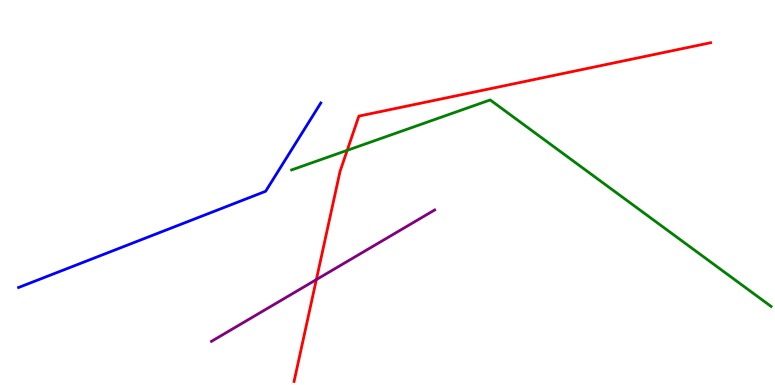[{'lines': ['blue', 'red'], 'intersections': []}, {'lines': ['green', 'red'], 'intersections': [{'x': 4.48, 'y': 6.1}]}, {'lines': ['purple', 'red'], 'intersections': [{'x': 4.08, 'y': 2.74}]}, {'lines': ['blue', 'green'], 'intersections': []}, {'lines': ['blue', 'purple'], 'intersections': []}, {'lines': ['green', 'purple'], 'intersections': []}]